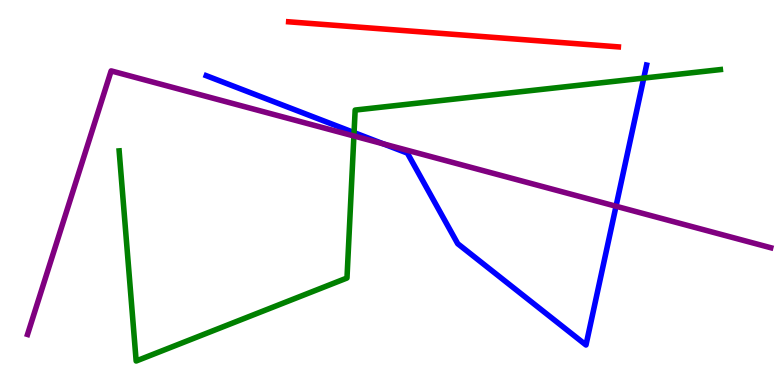[{'lines': ['blue', 'red'], 'intersections': []}, {'lines': ['green', 'red'], 'intersections': []}, {'lines': ['purple', 'red'], 'intersections': []}, {'lines': ['blue', 'green'], 'intersections': [{'x': 4.57, 'y': 6.56}, {'x': 8.31, 'y': 7.97}]}, {'lines': ['blue', 'purple'], 'intersections': [{'x': 4.95, 'y': 6.26}, {'x': 7.95, 'y': 4.64}]}, {'lines': ['green', 'purple'], 'intersections': [{'x': 4.57, 'y': 6.47}]}]